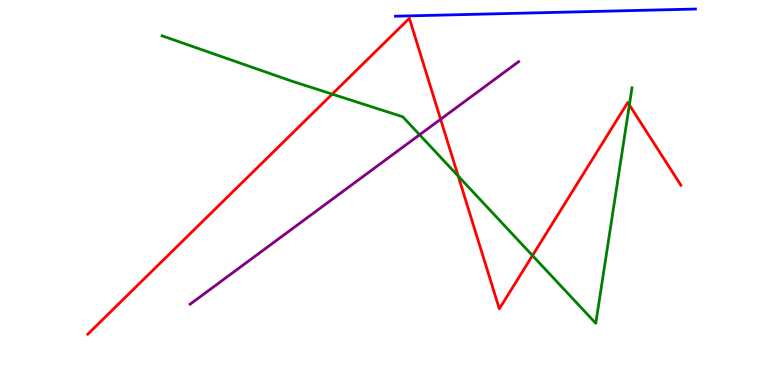[{'lines': ['blue', 'red'], 'intersections': []}, {'lines': ['green', 'red'], 'intersections': [{'x': 4.29, 'y': 7.56}, {'x': 5.91, 'y': 5.43}, {'x': 6.87, 'y': 3.36}, {'x': 8.12, 'y': 7.27}]}, {'lines': ['purple', 'red'], 'intersections': [{'x': 5.69, 'y': 6.9}]}, {'lines': ['blue', 'green'], 'intersections': []}, {'lines': ['blue', 'purple'], 'intersections': []}, {'lines': ['green', 'purple'], 'intersections': [{'x': 5.41, 'y': 6.5}]}]